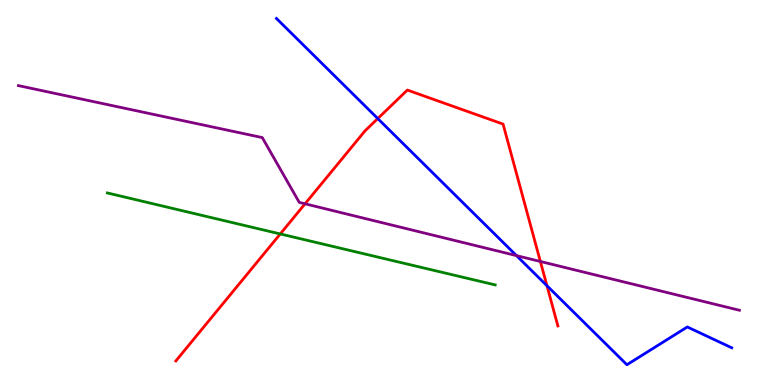[{'lines': ['blue', 'red'], 'intersections': [{'x': 4.87, 'y': 6.92}, {'x': 7.06, 'y': 2.58}]}, {'lines': ['green', 'red'], 'intersections': [{'x': 3.62, 'y': 3.92}]}, {'lines': ['purple', 'red'], 'intersections': [{'x': 3.94, 'y': 4.71}, {'x': 6.97, 'y': 3.21}]}, {'lines': ['blue', 'green'], 'intersections': []}, {'lines': ['blue', 'purple'], 'intersections': [{'x': 6.66, 'y': 3.36}]}, {'lines': ['green', 'purple'], 'intersections': []}]